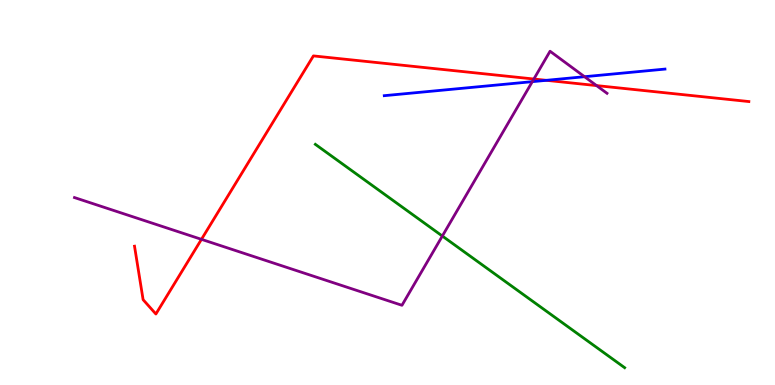[{'lines': ['blue', 'red'], 'intersections': [{'x': 7.05, 'y': 7.91}]}, {'lines': ['green', 'red'], 'intersections': []}, {'lines': ['purple', 'red'], 'intersections': [{'x': 2.6, 'y': 3.78}, {'x': 6.89, 'y': 7.95}, {'x': 7.7, 'y': 7.78}]}, {'lines': ['blue', 'green'], 'intersections': []}, {'lines': ['blue', 'purple'], 'intersections': [{'x': 6.87, 'y': 7.88}, {'x': 7.54, 'y': 8.01}]}, {'lines': ['green', 'purple'], 'intersections': [{'x': 5.71, 'y': 3.87}]}]